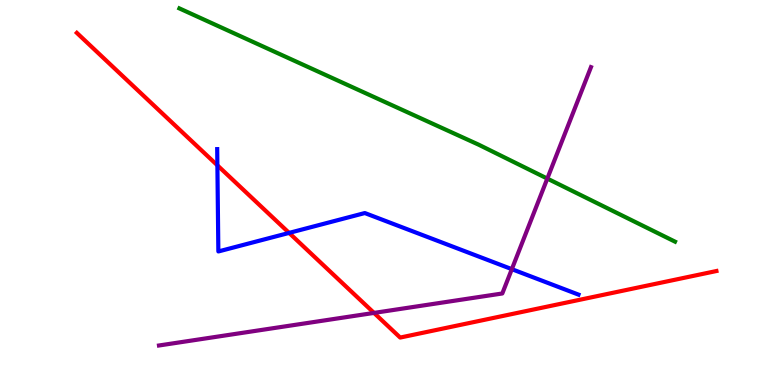[{'lines': ['blue', 'red'], 'intersections': [{'x': 2.8, 'y': 5.71}, {'x': 3.73, 'y': 3.95}]}, {'lines': ['green', 'red'], 'intersections': []}, {'lines': ['purple', 'red'], 'intersections': [{'x': 4.83, 'y': 1.87}]}, {'lines': ['blue', 'green'], 'intersections': []}, {'lines': ['blue', 'purple'], 'intersections': [{'x': 6.6, 'y': 3.01}]}, {'lines': ['green', 'purple'], 'intersections': [{'x': 7.06, 'y': 5.36}]}]